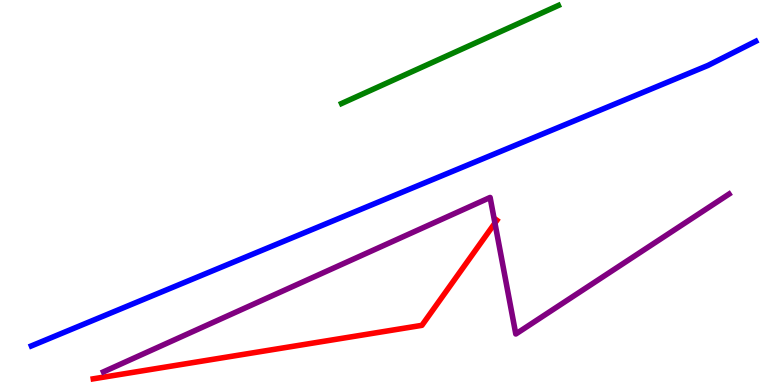[{'lines': ['blue', 'red'], 'intersections': []}, {'lines': ['green', 'red'], 'intersections': []}, {'lines': ['purple', 'red'], 'intersections': [{'x': 6.39, 'y': 4.21}]}, {'lines': ['blue', 'green'], 'intersections': []}, {'lines': ['blue', 'purple'], 'intersections': []}, {'lines': ['green', 'purple'], 'intersections': []}]